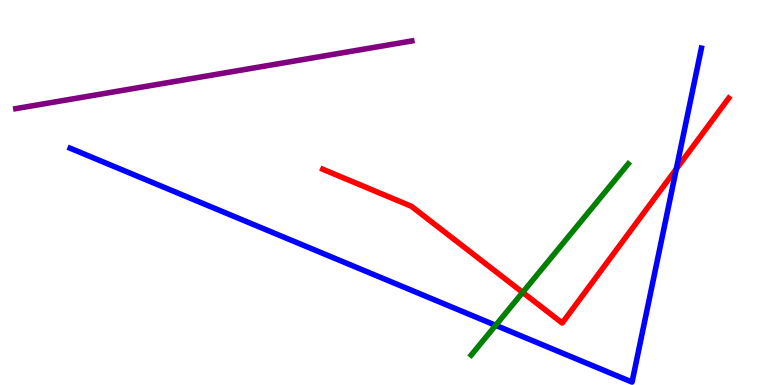[{'lines': ['blue', 'red'], 'intersections': [{'x': 8.73, 'y': 5.61}]}, {'lines': ['green', 'red'], 'intersections': [{'x': 6.74, 'y': 2.41}]}, {'lines': ['purple', 'red'], 'intersections': []}, {'lines': ['blue', 'green'], 'intersections': [{'x': 6.4, 'y': 1.55}]}, {'lines': ['blue', 'purple'], 'intersections': []}, {'lines': ['green', 'purple'], 'intersections': []}]